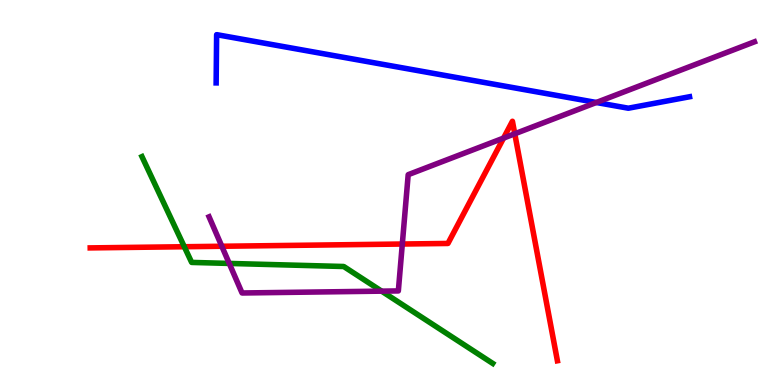[{'lines': ['blue', 'red'], 'intersections': []}, {'lines': ['green', 'red'], 'intersections': [{'x': 2.38, 'y': 3.59}]}, {'lines': ['purple', 'red'], 'intersections': [{'x': 2.86, 'y': 3.6}, {'x': 5.19, 'y': 3.66}, {'x': 6.5, 'y': 6.41}, {'x': 6.64, 'y': 6.53}]}, {'lines': ['blue', 'green'], 'intersections': []}, {'lines': ['blue', 'purple'], 'intersections': [{'x': 7.69, 'y': 7.34}]}, {'lines': ['green', 'purple'], 'intersections': [{'x': 2.96, 'y': 3.16}, {'x': 4.92, 'y': 2.44}]}]